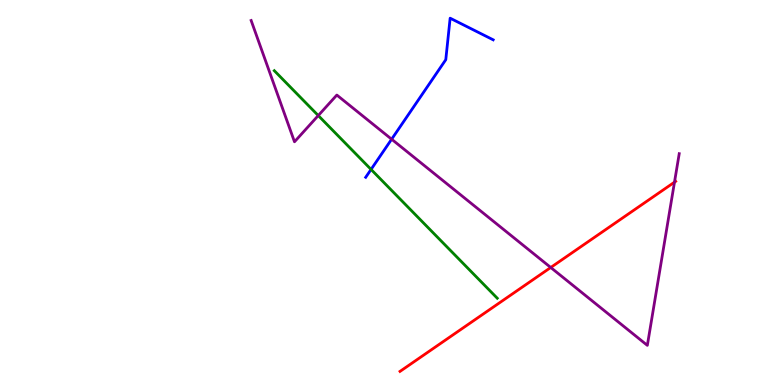[{'lines': ['blue', 'red'], 'intersections': []}, {'lines': ['green', 'red'], 'intersections': []}, {'lines': ['purple', 'red'], 'intersections': [{'x': 7.11, 'y': 3.05}, {'x': 8.7, 'y': 5.27}]}, {'lines': ['blue', 'green'], 'intersections': [{'x': 4.79, 'y': 5.6}]}, {'lines': ['blue', 'purple'], 'intersections': [{'x': 5.05, 'y': 6.38}]}, {'lines': ['green', 'purple'], 'intersections': [{'x': 4.11, 'y': 7.0}]}]